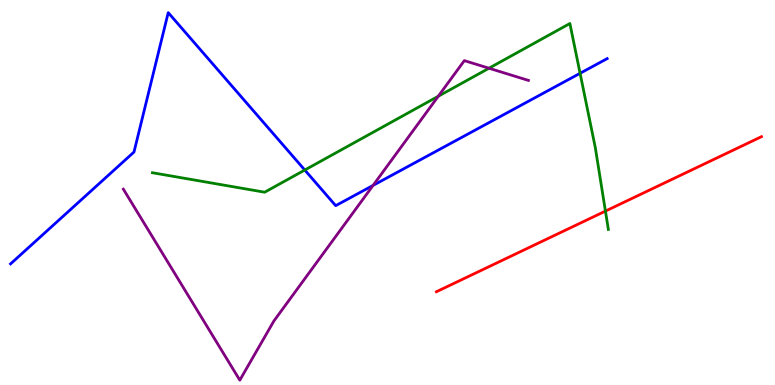[{'lines': ['blue', 'red'], 'intersections': []}, {'lines': ['green', 'red'], 'intersections': [{'x': 7.81, 'y': 4.52}]}, {'lines': ['purple', 'red'], 'intersections': []}, {'lines': ['blue', 'green'], 'intersections': [{'x': 3.93, 'y': 5.58}, {'x': 7.48, 'y': 8.1}]}, {'lines': ['blue', 'purple'], 'intersections': [{'x': 4.81, 'y': 5.18}]}, {'lines': ['green', 'purple'], 'intersections': [{'x': 5.66, 'y': 7.5}, {'x': 6.31, 'y': 8.23}]}]